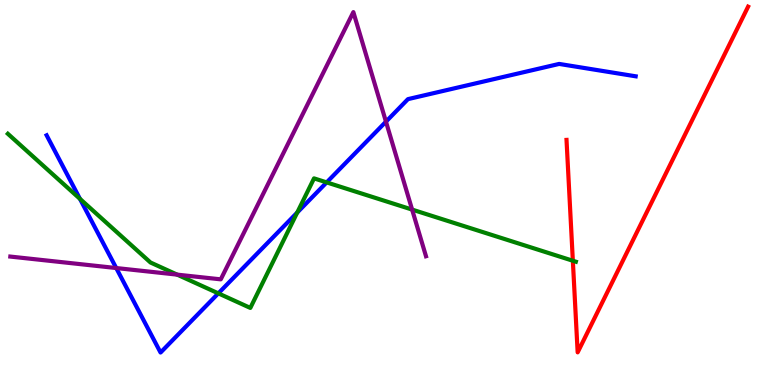[{'lines': ['blue', 'red'], 'intersections': []}, {'lines': ['green', 'red'], 'intersections': [{'x': 7.39, 'y': 3.23}]}, {'lines': ['purple', 'red'], 'intersections': []}, {'lines': ['blue', 'green'], 'intersections': [{'x': 1.03, 'y': 4.84}, {'x': 2.82, 'y': 2.38}, {'x': 3.84, 'y': 4.48}, {'x': 4.22, 'y': 5.26}]}, {'lines': ['blue', 'purple'], 'intersections': [{'x': 1.5, 'y': 3.04}, {'x': 4.98, 'y': 6.84}]}, {'lines': ['green', 'purple'], 'intersections': [{'x': 2.29, 'y': 2.87}, {'x': 5.32, 'y': 4.56}]}]